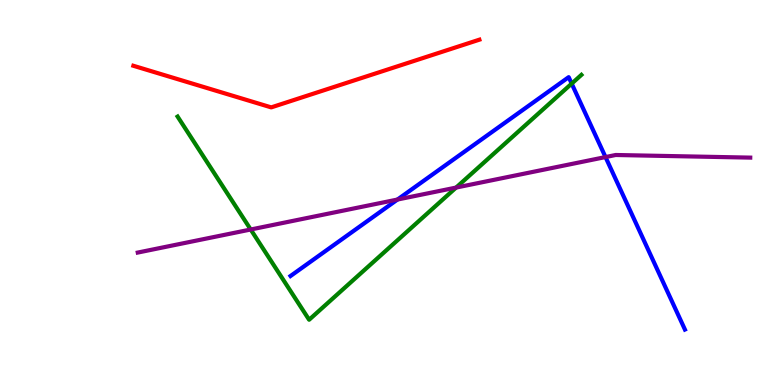[{'lines': ['blue', 'red'], 'intersections': []}, {'lines': ['green', 'red'], 'intersections': []}, {'lines': ['purple', 'red'], 'intersections': []}, {'lines': ['blue', 'green'], 'intersections': [{'x': 7.38, 'y': 7.83}]}, {'lines': ['blue', 'purple'], 'intersections': [{'x': 5.13, 'y': 4.82}, {'x': 7.81, 'y': 5.92}]}, {'lines': ['green', 'purple'], 'intersections': [{'x': 3.23, 'y': 4.04}, {'x': 5.89, 'y': 5.13}]}]